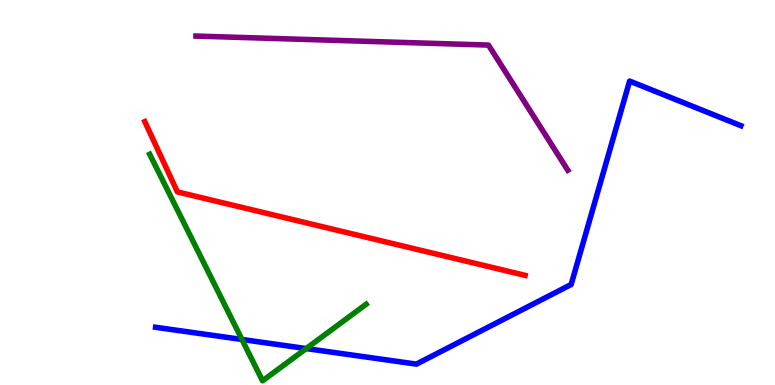[{'lines': ['blue', 'red'], 'intersections': []}, {'lines': ['green', 'red'], 'intersections': []}, {'lines': ['purple', 'red'], 'intersections': []}, {'lines': ['blue', 'green'], 'intersections': [{'x': 3.12, 'y': 1.18}, {'x': 3.95, 'y': 0.947}]}, {'lines': ['blue', 'purple'], 'intersections': []}, {'lines': ['green', 'purple'], 'intersections': []}]